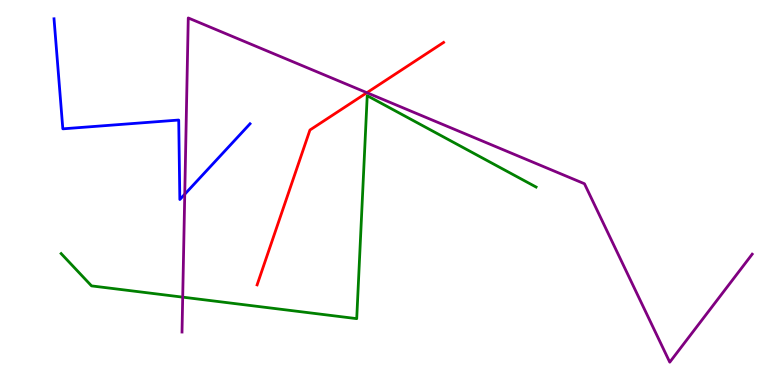[{'lines': ['blue', 'red'], 'intersections': []}, {'lines': ['green', 'red'], 'intersections': []}, {'lines': ['purple', 'red'], 'intersections': [{'x': 4.73, 'y': 7.59}]}, {'lines': ['blue', 'green'], 'intersections': []}, {'lines': ['blue', 'purple'], 'intersections': [{'x': 2.38, 'y': 4.96}]}, {'lines': ['green', 'purple'], 'intersections': [{'x': 2.36, 'y': 2.28}]}]